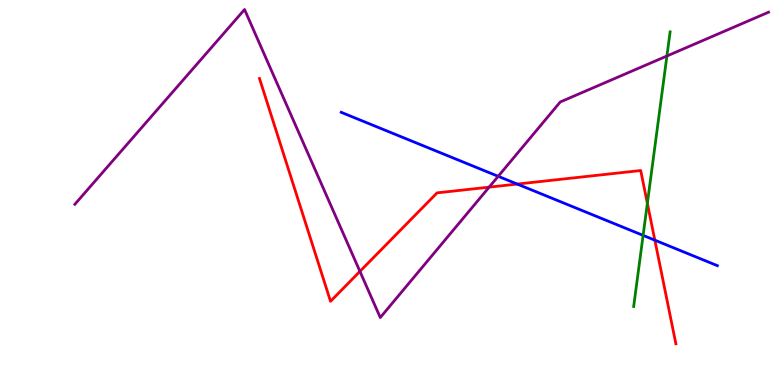[{'lines': ['blue', 'red'], 'intersections': [{'x': 6.67, 'y': 5.22}, {'x': 8.45, 'y': 3.76}]}, {'lines': ['green', 'red'], 'intersections': [{'x': 8.35, 'y': 4.72}]}, {'lines': ['purple', 'red'], 'intersections': [{'x': 4.64, 'y': 2.95}, {'x': 6.31, 'y': 5.14}]}, {'lines': ['blue', 'green'], 'intersections': [{'x': 8.3, 'y': 3.89}]}, {'lines': ['blue', 'purple'], 'intersections': [{'x': 6.43, 'y': 5.42}]}, {'lines': ['green', 'purple'], 'intersections': [{'x': 8.61, 'y': 8.55}]}]